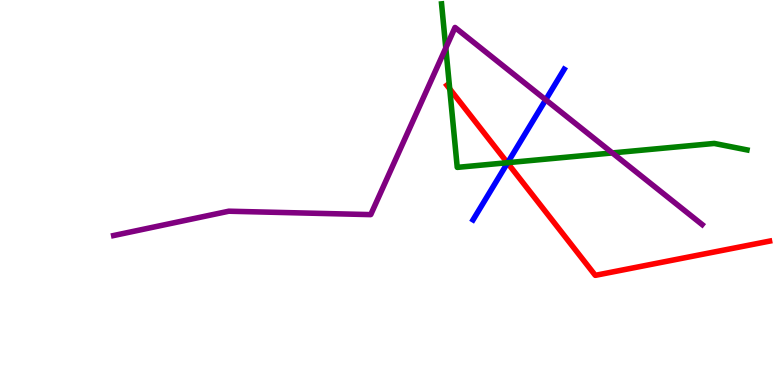[{'lines': ['blue', 'red'], 'intersections': [{'x': 6.55, 'y': 5.77}]}, {'lines': ['green', 'red'], 'intersections': [{'x': 5.8, 'y': 7.69}, {'x': 6.55, 'y': 5.77}]}, {'lines': ['purple', 'red'], 'intersections': []}, {'lines': ['blue', 'green'], 'intersections': [{'x': 6.55, 'y': 5.77}]}, {'lines': ['blue', 'purple'], 'intersections': [{'x': 7.04, 'y': 7.41}]}, {'lines': ['green', 'purple'], 'intersections': [{'x': 5.75, 'y': 8.75}, {'x': 7.9, 'y': 6.03}]}]